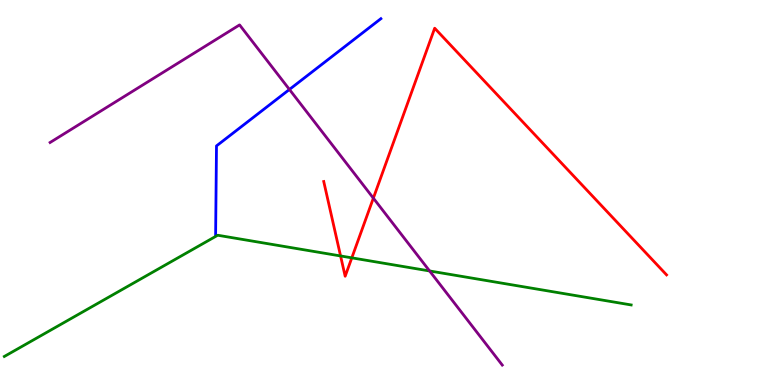[{'lines': ['blue', 'red'], 'intersections': []}, {'lines': ['green', 'red'], 'intersections': [{'x': 4.39, 'y': 3.35}, {'x': 4.54, 'y': 3.3}]}, {'lines': ['purple', 'red'], 'intersections': [{'x': 4.82, 'y': 4.85}]}, {'lines': ['blue', 'green'], 'intersections': []}, {'lines': ['blue', 'purple'], 'intersections': [{'x': 3.73, 'y': 7.68}]}, {'lines': ['green', 'purple'], 'intersections': [{'x': 5.54, 'y': 2.96}]}]